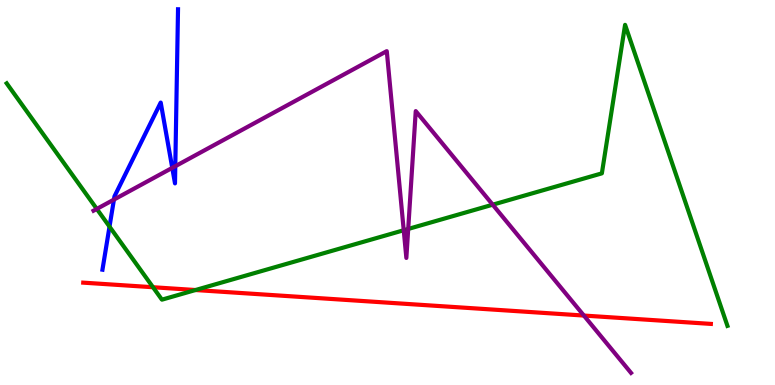[{'lines': ['blue', 'red'], 'intersections': []}, {'lines': ['green', 'red'], 'intersections': [{'x': 1.97, 'y': 2.54}, {'x': 2.52, 'y': 2.47}]}, {'lines': ['purple', 'red'], 'intersections': [{'x': 7.53, 'y': 1.8}]}, {'lines': ['blue', 'green'], 'intersections': [{'x': 1.41, 'y': 4.11}]}, {'lines': ['blue', 'purple'], 'intersections': [{'x': 1.47, 'y': 4.82}, {'x': 2.22, 'y': 5.64}, {'x': 2.26, 'y': 5.68}]}, {'lines': ['green', 'purple'], 'intersections': [{'x': 1.25, 'y': 4.57}, {'x': 5.21, 'y': 4.02}, {'x': 5.27, 'y': 4.05}, {'x': 6.36, 'y': 4.68}]}]